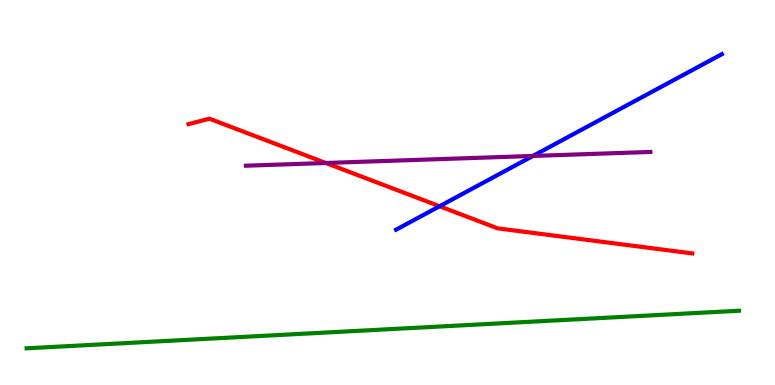[{'lines': ['blue', 'red'], 'intersections': [{'x': 5.67, 'y': 4.64}]}, {'lines': ['green', 'red'], 'intersections': []}, {'lines': ['purple', 'red'], 'intersections': [{'x': 4.2, 'y': 5.77}]}, {'lines': ['blue', 'green'], 'intersections': []}, {'lines': ['blue', 'purple'], 'intersections': [{'x': 6.88, 'y': 5.95}]}, {'lines': ['green', 'purple'], 'intersections': []}]